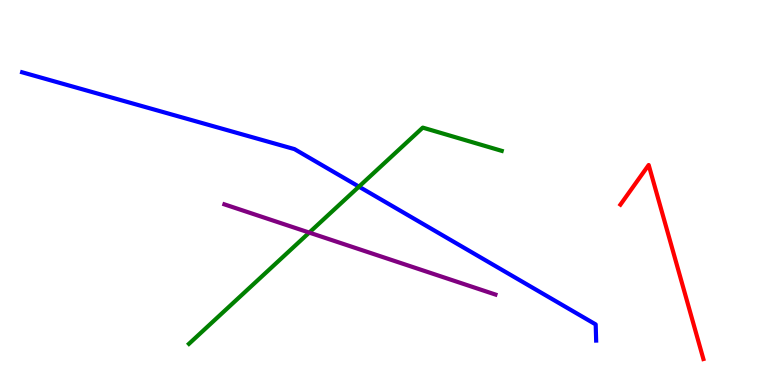[{'lines': ['blue', 'red'], 'intersections': []}, {'lines': ['green', 'red'], 'intersections': []}, {'lines': ['purple', 'red'], 'intersections': []}, {'lines': ['blue', 'green'], 'intersections': [{'x': 4.63, 'y': 5.15}]}, {'lines': ['blue', 'purple'], 'intersections': []}, {'lines': ['green', 'purple'], 'intersections': [{'x': 3.99, 'y': 3.96}]}]